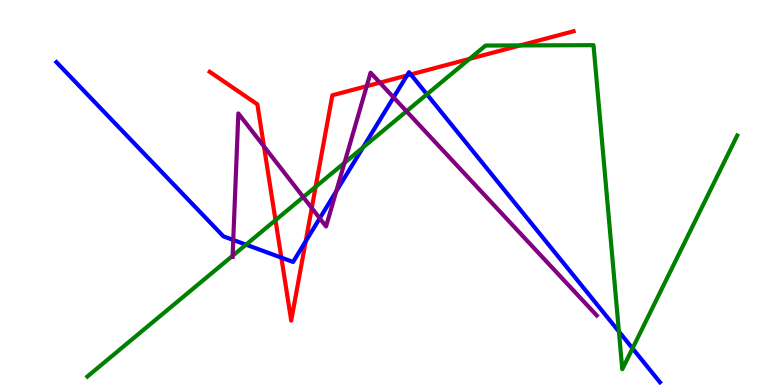[{'lines': ['blue', 'red'], 'intersections': [{'x': 3.63, 'y': 3.31}, {'x': 3.94, 'y': 3.73}, {'x': 5.25, 'y': 8.04}, {'x': 5.3, 'y': 8.07}]}, {'lines': ['green', 'red'], 'intersections': [{'x': 3.55, 'y': 4.28}, {'x': 4.07, 'y': 5.15}, {'x': 6.06, 'y': 8.47}, {'x': 6.71, 'y': 8.82}]}, {'lines': ['purple', 'red'], 'intersections': [{'x': 3.41, 'y': 6.2}, {'x': 4.02, 'y': 4.6}, {'x': 4.73, 'y': 7.76}, {'x': 4.9, 'y': 7.85}]}, {'lines': ['blue', 'green'], 'intersections': [{'x': 3.17, 'y': 3.65}, {'x': 4.68, 'y': 6.17}, {'x': 5.51, 'y': 7.55}, {'x': 7.99, 'y': 1.39}, {'x': 8.16, 'y': 0.951}]}, {'lines': ['blue', 'purple'], 'intersections': [{'x': 3.01, 'y': 3.77}, {'x': 4.13, 'y': 4.33}, {'x': 4.34, 'y': 5.03}, {'x': 5.08, 'y': 7.47}]}, {'lines': ['green', 'purple'], 'intersections': [{'x': 3.0, 'y': 3.36}, {'x': 3.91, 'y': 4.88}, {'x': 4.45, 'y': 5.77}, {'x': 5.25, 'y': 7.11}]}]